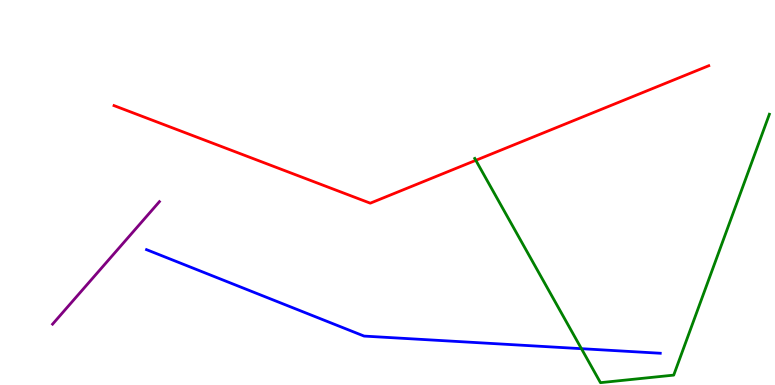[{'lines': ['blue', 'red'], 'intersections': []}, {'lines': ['green', 'red'], 'intersections': [{'x': 6.14, 'y': 5.84}]}, {'lines': ['purple', 'red'], 'intersections': []}, {'lines': ['blue', 'green'], 'intersections': [{'x': 7.5, 'y': 0.943}]}, {'lines': ['blue', 'purple'], 'intersections': []}, {'lines': ['green', 'purple'], 'intersections': []}]